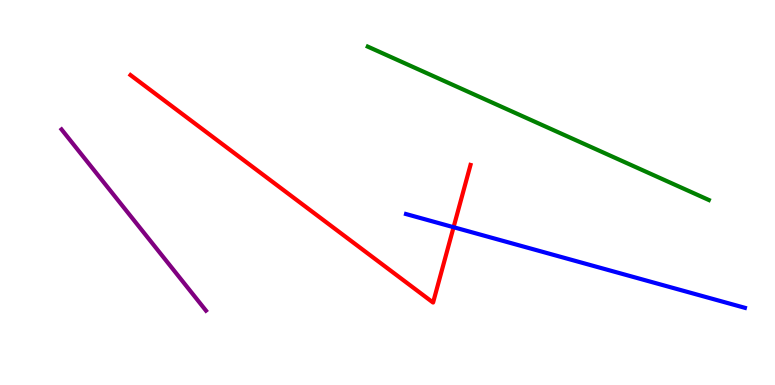[{'lines': ['blue', 'red'], 'intersections': [{'x': 5.85, 'y': 4.1}]}, {'lines': ['green', 'red'], 'intersections': []}, {'lines': ['purple', 'red'], 'intersections': []}, {'lines': ['blue', 'green'], 'intersections': []}, {'lines': ['blue', 'purple'], 'intersections': []}, {'lines': ['green', 'purple'], 'intersections': []}]